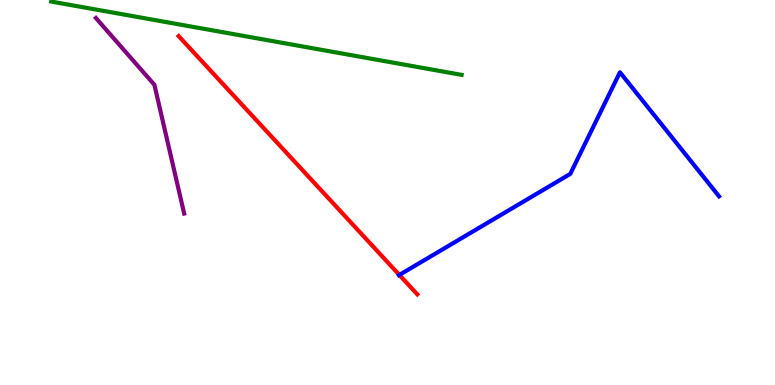[{'lines': ['blue', 'red'], 'intersections': [{'x': 5.15, 'y': 2.86}]}, {'lines': ['green', 'red'], 'intersections': []}, {'lines': ['purple', 'red'], 'intersections': []}, {'lines': ['blue', 'green'], 'intersections': []}, {'lines': ['blue', 'purple'], 'intersections': []}, {'lines': ['green', 'purple'], 'intersections': []}]